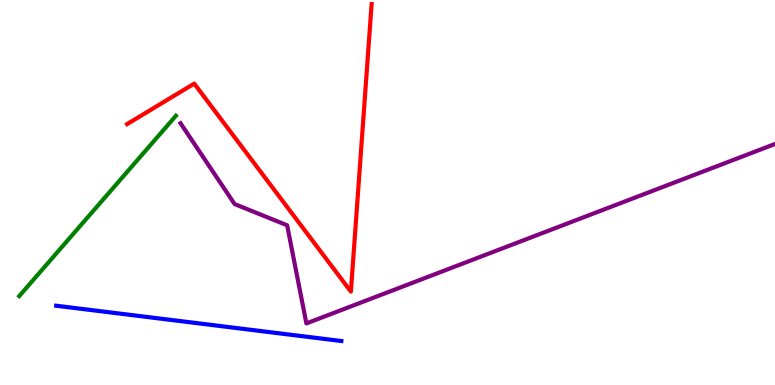[{'lines': ['blue', 'red'], 'intersections': []}, {'lines': ['green', 'red'], 'intersections': []}, {'lines': ['purple', 'red'], 'intersections': []}, {'lines': ['blue', 'green'], 'intersections': []}, {'lines': ['blue', 'purple'], 'intersections': []}, {'lines': ['green', 'purple'], 'intersections': []}]